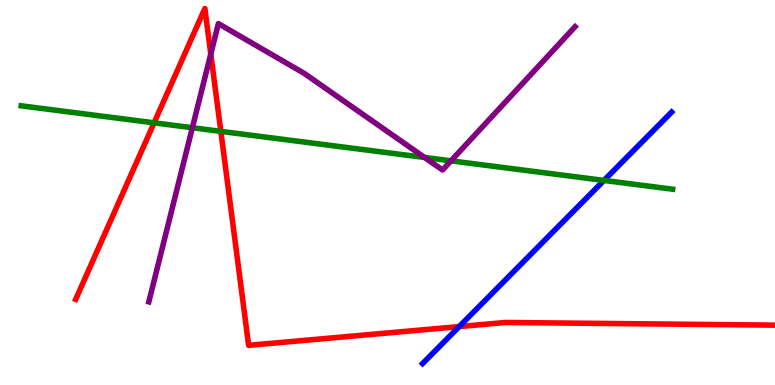[{'lines': ['blue', 'red'], 'intersections': [{'x': 5.93, 'y': 1.52}]}, {'lines': ['green', 'red'], 'intersections': [{'x': 1.99, 'y': 6.81}, {'x': 2.85, 'y': 6.59}]}, {'lines': ['purple', 'red'], 'intersections': [{'x': 2.72, 'y': 8.6}]}, {'lines': ['blue', 'green'], 'intersections': [{'x': 7.79, 'y': 5.31}]}, {'lines': ['blue', 'purple'], 'intersections': []}, {'lines': ['green', 'purple'], 'intersections': [{'x': 2.48, 'y': 6.68}, {'x': 5.48, 'y': 5.91}, {'x': 5.82, 'y': 5.82}]}]